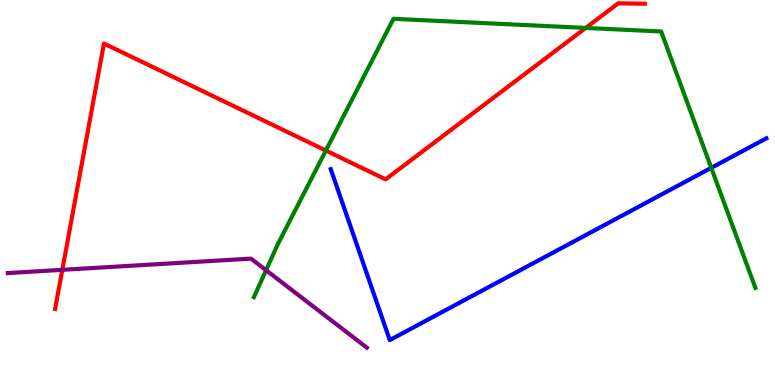[{'lines': ['blue', 'red'], 'intersections': []}, {'lines': ['green', 'red'], 'intersections': [{'x': 4.2, 'y': 6.09}, {'x': 7.56, 'y': 9.27}]}, {'lines': ['purple', 'red'], 'intersections': [{'x': 0.804, 'y': 2.99}]}, {'lines': ['blue', 'green'], 'intersections': [{'x': 9.18, 'y': 5.64}]}, {'lines': ['blue', 'purple'], 'intersections': []}, {'lines': ['green', 'purple'], 'intersections': [{'x': 3.43, 'y': 2.98}]}]